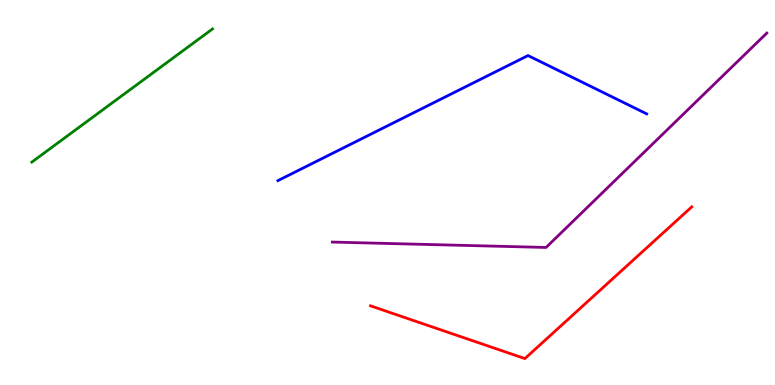[{'lines': ['blue', 'red'], 'intersections': []}, {'lines': ['green', 'red'], 'intersections': []}, {'lines': ['purple', 'red'], 'intersections': []}, {'lines': ['blue', 'green'], 'intersections': []}, {'lines': ['blue', 'purple'], 'intersections': []}, {'lines': ['green', 'purple'], 'intersections': []}]